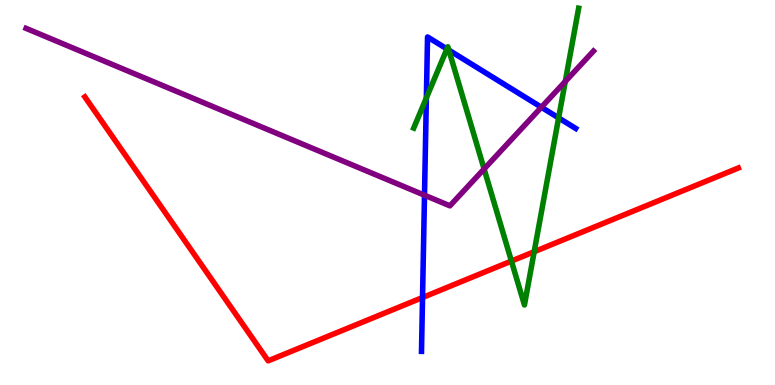[{'lines': ['blue', 'red'], 'intersections': [{'x': 5.45, 'y': 2.27}]}, {'lines': ['green', 'red'], 'intersections': [{'x': 6.6, 'y': 3.22}, {'x': 6.89, 'y': 3.46}]}, {'lines': ['purple', 'red'], 'intersections': []}, {'lines': ['blue', 'green'], 'intersections': [{'x': 5.5, 'y': 7.46}, {'x': 5.77, 'y': 8.73}, {'x': 5.79, 'y': 8.7}, {'x': 7.21, 'y': 6.94}]}, {'lines': ['blue', 'purple'], 'intersections': [{'x': 5.48, 'y': 4.93}, {'x': 6.99, 'y': 7.21}]}, {'lines': ['green', 'purple'], 'intersections': [{'x': 6.25, 'y': 5.61}, {'x': 7.29, 'y': 7.88}]}]